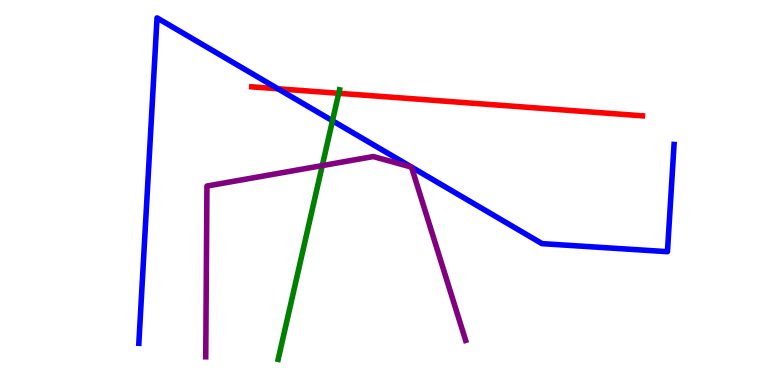[{'lines': ['blue', 'red'], 'intersections': [{'x': 3.59, 'y': 7.69}]}, {'lines': ['green', 'red'], 'intersections': [{'x': 4.37, 'y': 7.58}]}, {'lines': ['purple', 'red'], 'intersections': []}, {'lines': ['blue', 'green'], 'intersections': [{'x': 4.29, 'y': 6.86}]}, {'lines': ['blue', 'purple'], 'intersections': []}, {'lines': ['green', 'purple'], 'intersections': [{'x': 4.16, 'y': 5.7}]}]